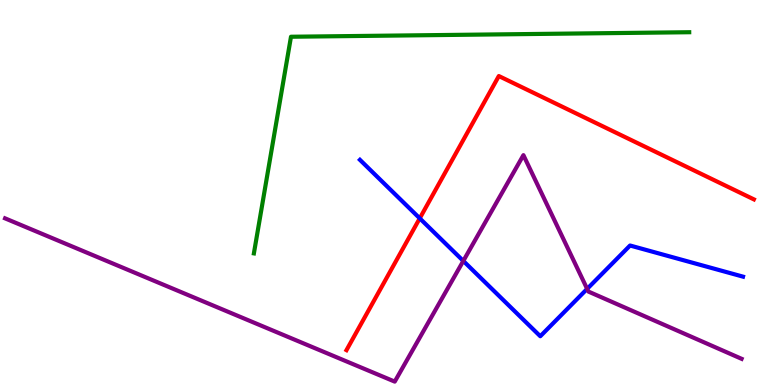[{'lines': ['blue', 'red'], 'intersections': [{'x': 5.42, 'y': 4.33}]}, {'lines': ['green', 'red'], 'intersections': []}, {'lines': ['purple', 'red'], 'intersections': []}, {'lines': ['blue', 'green'], 'intersections': []}, {'lines': ['blue', 'purple'], 'intersections': [{'x': 5.98, 'y': 3.22}, {'x': 7.58, 'y': 2.5}]}, {'lines': ['green', 'purple'], 'intersections': []}]